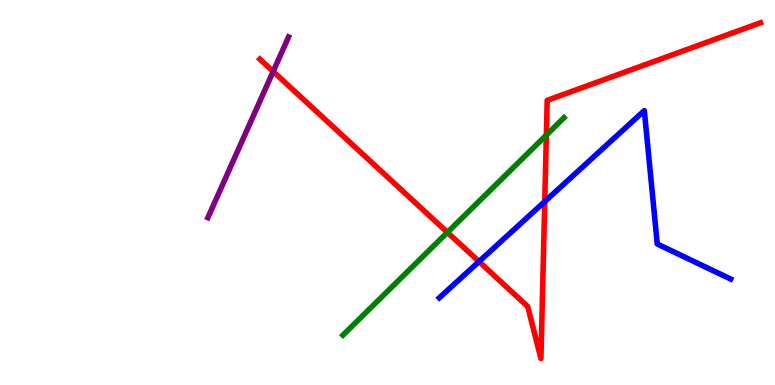[{'lines': ['blue', 'red'], 'intersections': [{'x': 6.18, 'y': 3.21}, {'x': 7.03, 'y': 4.76}]}, {'lines': ['green', 'red'], 'intersections': [{'x': 5.77, 'y': 3.96}, {'x': 7.05, 'y': 6.49}]}, {'lines': ['purple', 'red'], 'intersections': [{'x': 3.52, 'y': 8.14}]}, {'lines': ['blue', 'green'], 'intersections': []}, {'lines': ['blue', 'purple'], 'intersections': []}, {'lines': ['green', 'purple'], 'intersections': []}]